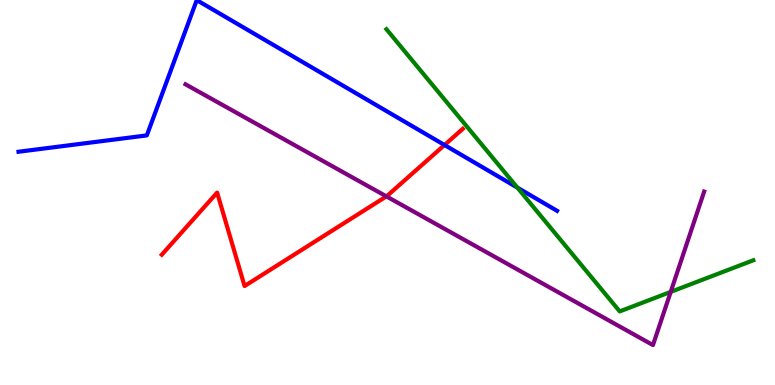[{'lines': ['blue', 'red'], 'intersections': [{'x': 5.74, 'y': 6.23}]}, {'lines': ['green', 'red'], 'intersections': []}, {'lines': ['purple', 'red'], 'intersections': [{'x': 4.99, 'y': 4.9}]}, {'lines': ['blue', 'green'], 'intersections': [{'x': 6.68, 'y': 5.13}]}, {'lines': ['blue', 'purple'], 'intersections': []}, {'lines': ['green', 'purple'], 'intersections': [{'x': 8.65, 'y': 2.42}]}]